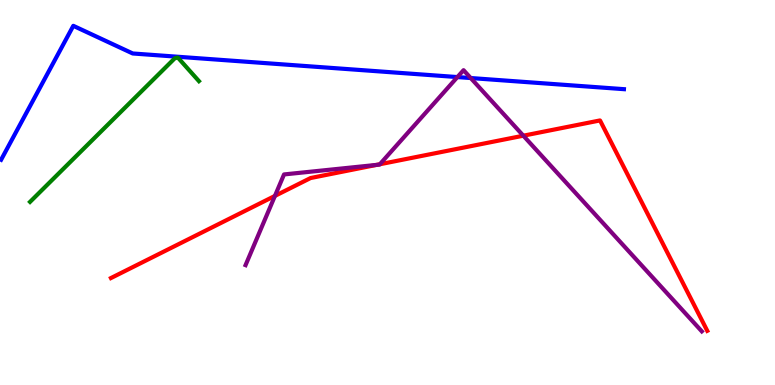[{'lines': ['blue', 'red'], 'intersections': []}, {'lines': ['green', 'red'], 'intersections': []}, {'lines': ['purple', 'red'], 'intersections': [{'x': 3.55, 'y': 4.91}, {'x': 4.86, 'y': 5.72}, {'x': 4.9, 'y': 5.73}, {'x': 6.75, 'y': 6.48}]}, {'lines': ['blue', 'green'], 'intersections': []}, {'lines': ['blue', 'purple'], 'intersections': [{'x': 5.9, 'y': 8.0}, {'x': 6.07, 'y': 7.97}]}, {'lines': ['green', 'purple'], 'intersections': []}]